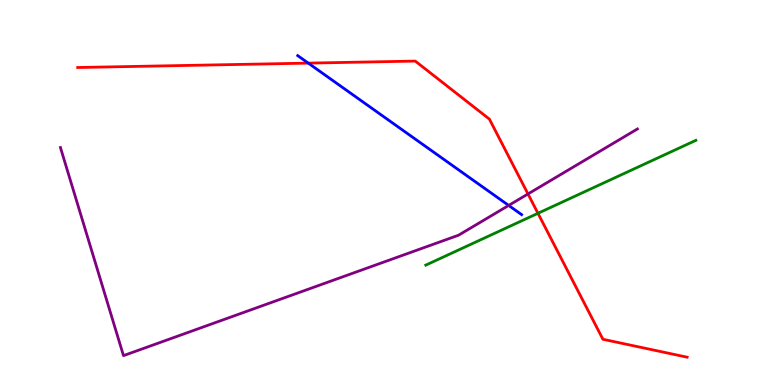[{'lines': ['blue', 'red'], 'intersections': [{'x': 3.98, 'y': 8.36}]}, {'lines': ['green', 'red'], 'intersections': [{'x': 6.94, 'y': 4.46}]}, {'lines': ['purple', 'red'], 'intersections': [{'x': 6.81, 'y': 4.96}]}, {'lines': ['blue', 'green'], 'intersections': []}, {'lines': ['blue', 'purple'], 'intersections': [{'x': 6.56, 'y': 4.66}]}, {'lines': ['green', 'purple'], 'intersections': []}]